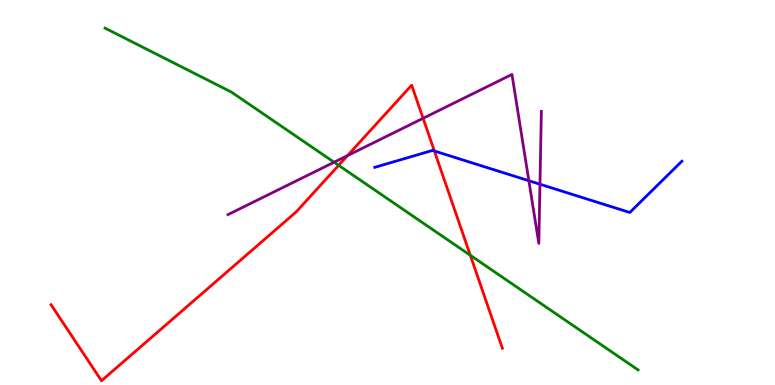[{'lines': ['blue', 'red'], 'intersections': [{'x': 5.6, 'y': 6.08}]}, {'lines': ['green', 'red'], 'intersections': [{'x': 4.37, 'y': 5.71}, {'x': 6.07, 'y': 3.37}]}, {'lines': ['purple', 'red'], 'intersections': [{'x': 4.48, 'y': 5.96}, {'x': 5.46, 'y': 6.93}]}, {'lines': ['blue', 'green'], 'intersections': []}, {'lines': ['blue', 'purple'], 'intersections': [{'x': 6.82, 'y': 5.31}, {'x': 6.97, 'y': 5.22}]}, {'lines': ['green', 'purple'], 'intersections': [{'x': 4.31, 'y': 5.79}]}]